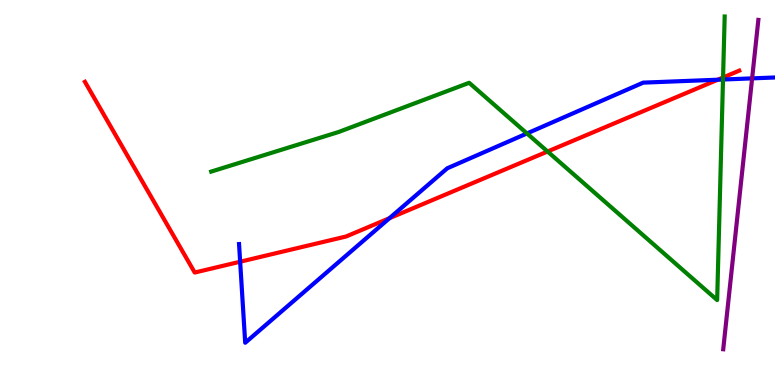[{'lines': ['blue', 'red'], 'intersections': [{'x': 3.1, 'y': 3.2}, {'x': 5.03, 'y': 4.33}, {'x': 9.26, 'y': 7.93}]}, {'lines': ['green', 'red'], 'intersections': [{'x': 7.07, 'y': 6.06}, {'x': 9.33, 'y': 7.99}]}, {'lines': ['purple', 'red'], 'intersections': []}, {'lines': ['blue', 'green'], 'intersections': [{'x': 6.8, 'y': 6.53}, {'x': 9.33, 'y': 7.93}]}, {'lines': ['blue', 'purple'], 'intersections': [{'x': 9.7, 'y': 7.96}]}, {'lines': ['green', 'purple'], 'intersections': []}]